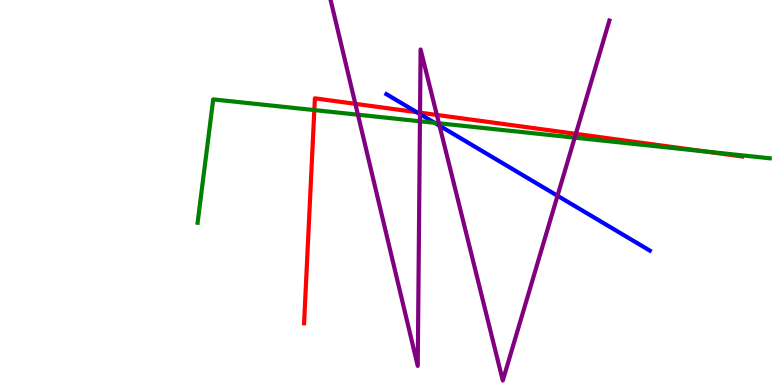[{'lines': ['blue', 'red'], 'intersections': [{'x': 5.38, 'y': 7.09}]}, {'lines': ['green', 'red'], 'intersections': [{'x': 4.06, 'y': 7.14}, {'x': 9.1, 'y': 6.07}]}, {'lines': ['purple', 'red'], 'intersections': [{'x': 4.59, 'y': 7.3}, {'x': 5.42, 'y': 7.07}, {'x': 5.64, 'y': 7.01}, {'x': 7.43, 'y': 6.52}]}, {'lines': ['blue', 'green'], 'intersections': [{'x': 5.61, 'y': 6.81}]}, {'lines': ['blue', 'purple'], 'intersections': [{'x': 5.42, 'y': 7.04}, {'x': 5.67, 'y': 6.73}, {'x': 7.19, 'y': 4.92}]}, {'lines': ['green', 'purple'], 'intersections': [{'x': 4.62, 'y': 7.02}, {'x': 5.42, 'y': 6.85}, {'x': 5.66, 'y': 6.8}, {'x': 7.42, 'y': 6.42}]}]